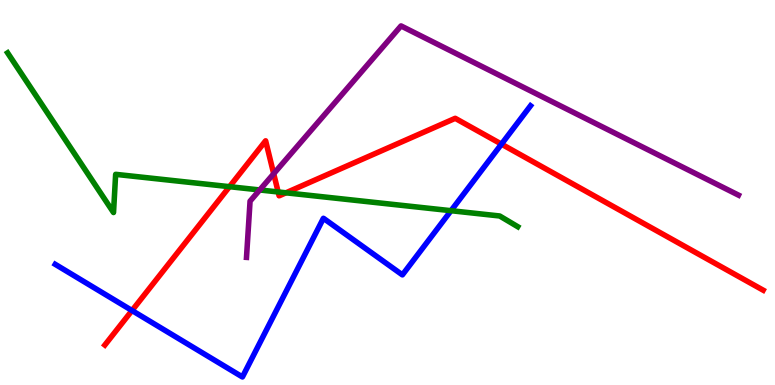[{'lines': ['blue', 'red'], 'intersections': [{'x': 1.7, 'y': 1.93}, {'x': 6.47, 'y': 6.26}]}, {'lines': ['green', 'red'], 'intersections': [{'x': 2.96, 'y': 5.15}, {'x': 3.59, 'y': 5.01}, {'x': 3.69, 'y': 4.99}]}, {'lines': ['purple', 'red'], 'intersections': [{'x': 3.53, 'y': 5.49}]}, {'lines': ['blue', 'green'], 'intersections': [{'x': 5.82, 'y': 4.53}]}, {'lines': ['blue', 'purple'], 'intersections': []}, {'lines': ['green', 'purple'], 'intersections': [{'x': 3.35, 'y': 5.07}]}]